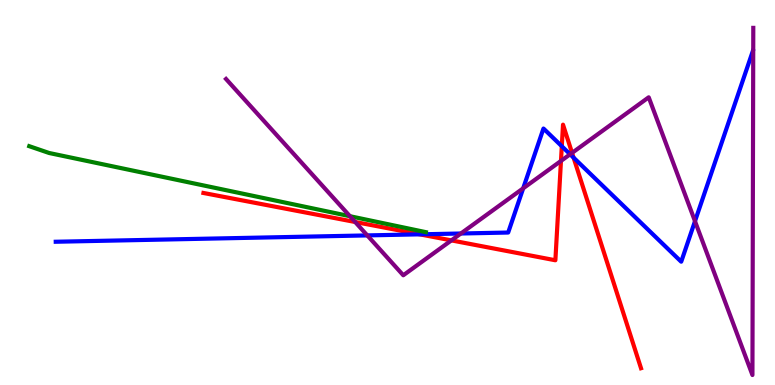[{'lines': ['blue', 'red'], 'intersections': [{'x': 5.42, 'y': 3.91}, {'x': 7.25, 'y': 6.2}, {'x': 7.4, 'y': 5.91}]}, {'lines': ['green', 'red'], 'intersections': []}, {'lines': ['purple', 'red'], 'intersections': [{'x': 4.58, 'y': 4.23}, {'x': 5.82, 'y': 3.76}, {'x': 7.24, 'y': 5.82}, {'x': 7.38, 'y': 6.03}]}, {'lines': ['blue', 'green'], 'intersections': []}, {'lines': ['blue', 'purple'], 'intersections': [{'x': 4.74, 'y': 3.89}, {'x': 5.95, 'y': 3.94}, {'x': 6.75, 'y': 5.11}, {'x': 7.36, 'y': 5.99}, {'x': 8.97, 'y': 4.25}]}, {'lines': ['green', 'purple'], 'intersections': [{'x': 4.52, 'y': 4.38}]}]